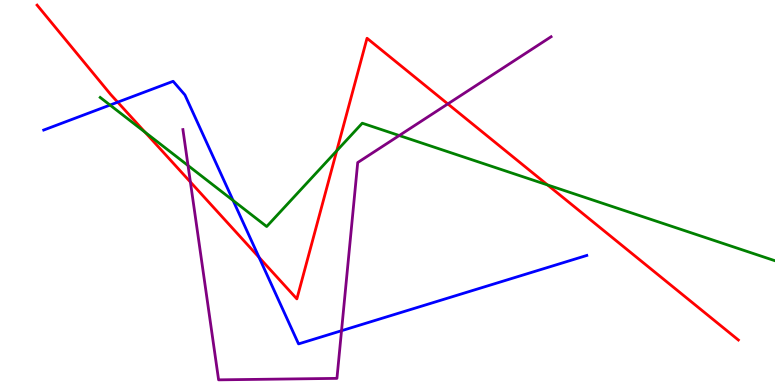[{'lines': ['blue', 'red'], 'intersections': [{'x': 1.52, 'y': 7.35}, {'x': 3.34, 'y': 3.31}]}, {'lines': ['green', 'red'], 'intersections': [{'x': 1.87, 'y': 6.57}, {'x': 4.34, 'y': 6.08}, {'x': 7.07, 'y': 5.2}]}, {'lines': ['purple', 'red'], 'intersections': [{'x': 2.46, 'y': 5.27}, {'x': 5.78, 'y': 7.3}]}, {'lines': ['blue', 'green'], 'intersections': [{'x': 1.42, 'y': 7.27}, {'x': 3.01, 'y': 4.79}]}, {'lines': ['blue', 'purple'], 'intersections': [{'x': 4.41, 'y': 1.41}]}, {'lines': ['green', 'purple'], 'intersections': [{'x': 2.43, 'y': 5.7}, {'x': 5.15, 'y': 6.48}]}]